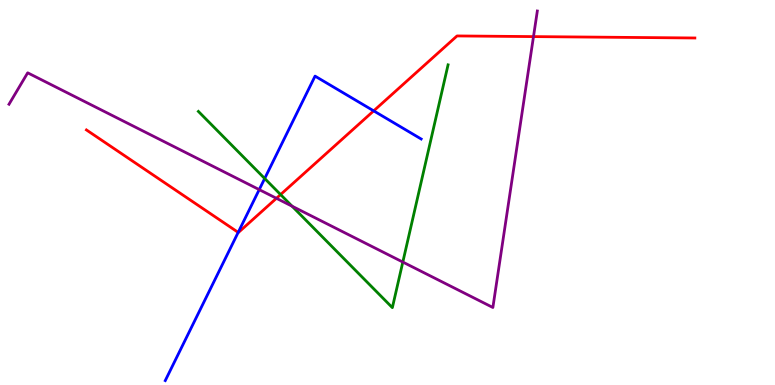[{'lines': ['blue', 'red'], 'intersections': [{'x': 3.07, 'y': 3.96}, {'x': 4.82, 'y': 7.12}]}, {'lines': ['green', 'red'], 'intersections': [{'x': 3.62, 'y': 4.95}]}, {'lines': ['purple', 'red'], 'intersections': [{'x': 3.57, 'y': 4.85}, {'x': 6.88, 'y': 9.05}]}, {'lines': ['blue', 'green'], 'intersections': [{'x': 3.42, 'y': 5.36}]}, {'lines': ['blue', 'purple'], 'intersections': [{'x': 3.34, 'y': 5.07}]}, {'lines': ['green', 'purple'], 'intersections': [{'x': 3.77, 'y': 4.64}, {'x': 5.2, 'y': 3.19}]}]